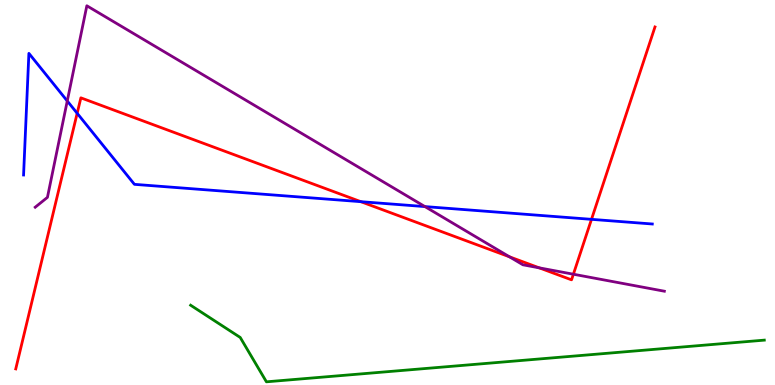[{'lines': ['blue', 'red'], 'intersections': [{'x': 0.996, 'y': 7.06}, {'x': 4.66, 'y': 4.76}, {'x': 7.63, 'y': 4.3}]}, {'lines': ['green', 'red'], 'intersections': []}, {'lines': ['purple', 'red'], 'intersections': [{'x': 6.57, 'y': 3.33}, {'x': 6.96, 'y': 3.04}, {'x': 7.4, 'y': 2.88}]}, {'lines': ['blue', 'green'], 'intersections': []}, {'lines': ['blue', 'purple'], 'intersections': [{'x': 0.868, 'y': 7.38}, {'x': 5.48, 'y': 4.63}]}, {'lines': ['green', 'purple'], 'intersections': []}]